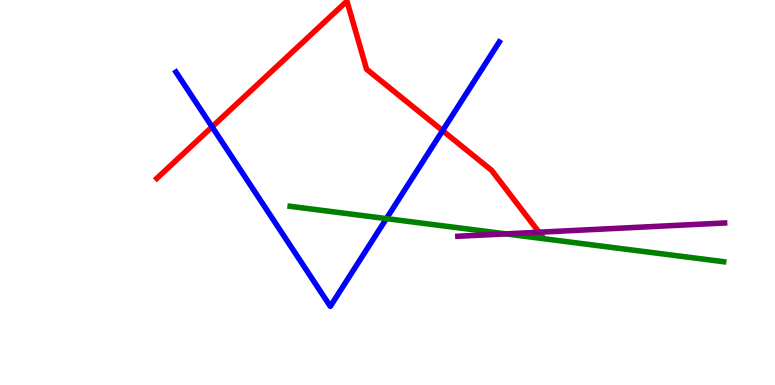[{'lines': ['blue', 'red'], 'intersections': [{'x': 2.74, 'y': 6.7}, {'x': 5.71, 'y': 6.61}]}, {'lines': ['green', 'red'], 'intersections': []}, {'lines': ['purple', 'red'], 'intersections': [{'x': 6.95, 'y': 3.97}]}, {'lines': ['blue', 'green'], 'intersections': [{'x': 4.99, 'y': 4.32}]}, {'lines': ['blue', 'purple'], 'intersections': []}, {'lines': ['green', 'purple'], 'intersections': [{'x': 6.53, 'y': 3.93}]}]